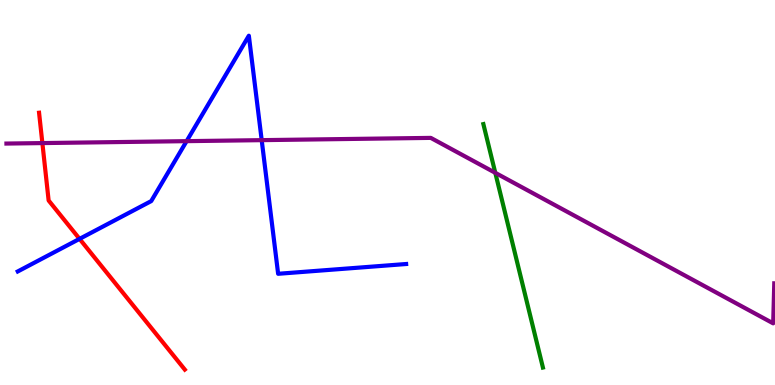[{'lines': ['blue', 'red'], 'intersections': [{'x': 1.03, 'y': 3.8}]}, {'lines': ['green', 'red'], 'intersections': []}, {'lines': ['purple', 'red'], 'intersections': [{'x': 0.547, 'y': 6.28}]}, {'lines': ['blue', 'green'], 'intersections': []}, {'lines': ['blue', 'purple'], 'intersections': [{'x': 2.41, 'y': 6.33}, {'x': 3.38, 'y': 6.36}]}, {'lines': ['green', 'purple'], 'intersections': [{'x': 6.39, 'y': 5.51}]}]